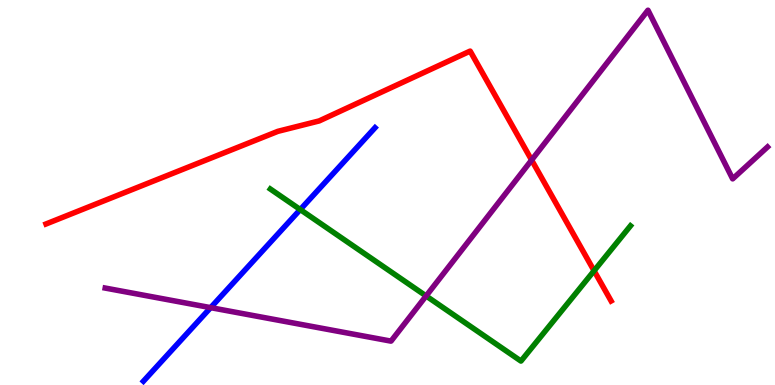[{'lines': ['blue', 'red'], 'intersections': []}, {'lines': ['green', 'red'], 'intersections': [{'x': 7.67, 'y': 2.97}]}, {'lines': ['purple', 'red'], 'intersections': [{'x': 6.86, 'y': 5.84}]}, {'lines': ['blue', 'green'], 'intersections': [{'x': 3.87, 'y': 4.56}]}, {'lines': ['blue', 'purple'], 'intersections': [{'x': 2.72, 'y': 2.01}]}, {'lines': ['green', 'purple'], 'intersections': [{'x': 5.5, 'y': 2.31}]}]